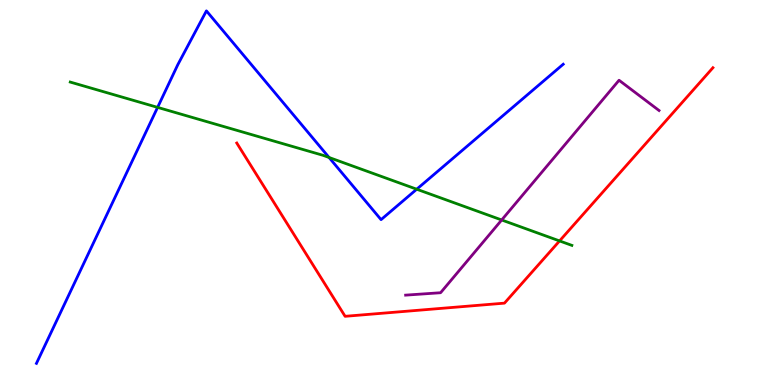[{'lines': ['blue', 'red'], 'intersections': []}, {'lines': ['green', 'red'], 'intersections': [{'x': 7.22, 'y': 3.74}]}, {'lines': ['purple', 'red'], 'intersections': []}, {'lines': ['blue', 'green'], 'intersections': [{'x': 2.03, 'y': 7.21}, {'x': 4.25, 'y': 5.91}, {'x': 5.38, 'y': 5.09}]}, {'lines': ['blue', 'purple'], 'intersections': []}, {'lines': ['green', 'purple'], 'intersections': [{'x': 6.47, 'y': 4.29}]}]